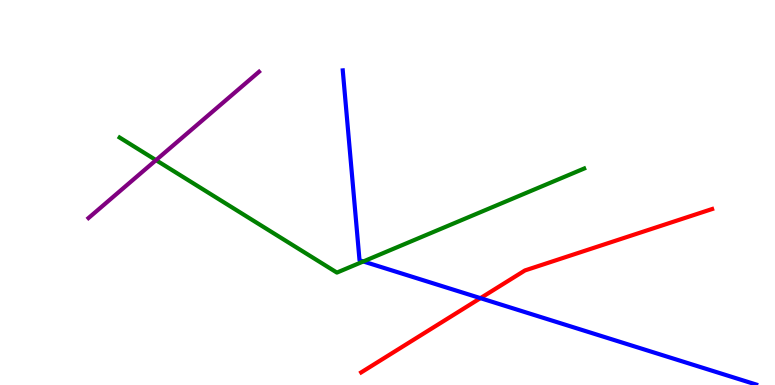[{'lines': ['blue', 'red'], 'intersections': [{'x': 6.2, 'y': 2.26}]}, {'lines': ['green', 'red'], 'intersections': []}, {'lines': ['purple', 'red'], 'intersections': []}, {'lines': ['blue', 'green'], 'intersections': [{'x': 4.69, 'y': 3.21}]}, {'lines': ['blue', 'purple'], 'intersections': []}, {'lines': ['green', 'purple'], 'intersections': [{'x': 2.01, 'y': 5.84}]}]